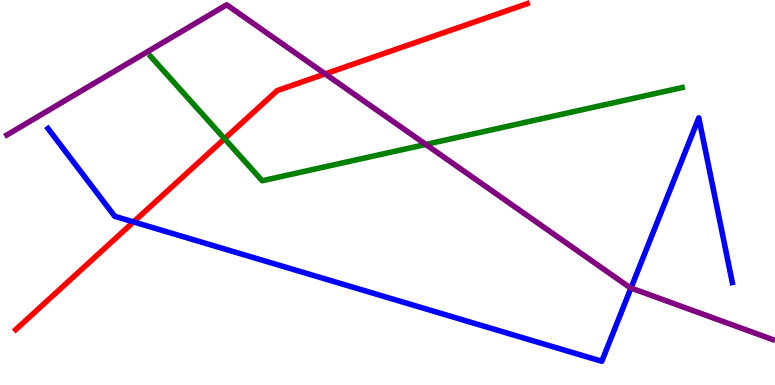[{'lines': ['blue', 'red'], 'intersections': [{'x': 1.72, 'y': 4.24}]}, {'lines': ['green', 'red'], 'intersections': [{'x': 2.9, 'y': 6.4}]}, {'lines': ['purple', 'red'], 'intersections': [{'x': 4.2, 'y': 8.08}]}, {'lines': ['blue', 'green'], 'intersections': []}, {'lines': ['blue', 'purple'], 'intersections': [{'x': 8.14, 'y': 2.52}]}, {'lines': ['green', 'purple'], 'intersections': [{'x': 5.49, 'y': 6.25}]}]